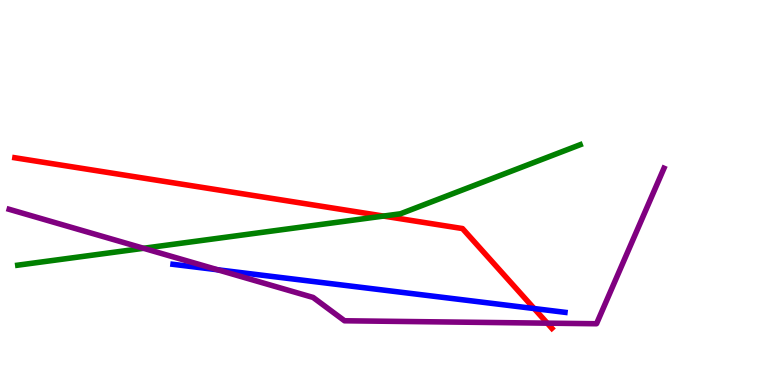[{'lines': ['blue', 'red'], 'intersections': [{'x': 6.89, 'y': 1.99}]}, {'lines': ['green', 'red'], 'intersections': [{'x': 4.95, 'y': 4.39}]}, {'lines': ['purple', 'red'], 'intersections': [{'x': 7.06, 'y': 1.61}]}, {'lines': ['blue', 'green'], 'intersections': []}, {'lines': ['blue', 'purple'], 'intersections': [{'x': 2.81, 'y': 2.99}]}, {'lines': ['green', 'purple'], 'intersections': [{'x': 1.85, 'y': 3.55}]}]